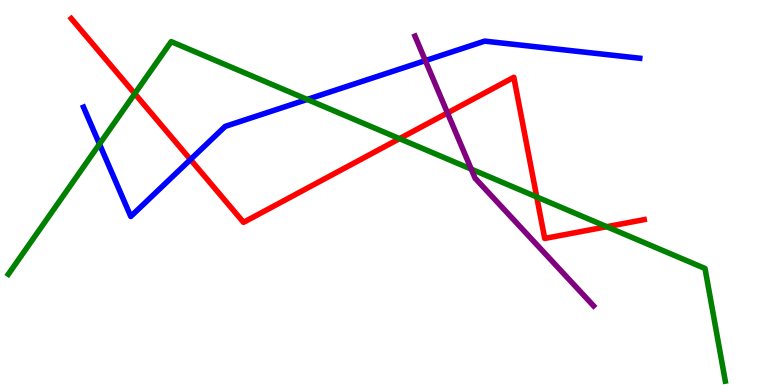[{'lines': ['blue', 'red'], 'intersections': [{'x': 2.46, 'y': 5.86}]}, {'lines': ['green', 'red'], 'intersections': [{'x': 1.74, 'y': 7.57}, {'x': 5.16, 'y': 6.4}, {'x': 6.93, 'y': 4.88}, {'x': 7.83, 'y': 4.11}]}, {'lines': ['purple', 'red'], 'intersections': [{'x': 5.77, 'y': 7.07}]}, {'lines': ['blue', 'green'], 'intersections': [{'x': 1.28, 'y': 6.26}, {'x': 3.96, 'y': 7.42}]}, {'lines': ['blue', 'purple'], 'intersections': [{'x': 5.49, 'y': 8.43}]}, {'lines': ['green', 'purple'], 'intersections': [{'x': 6.08, 'y': 5.61}]}]